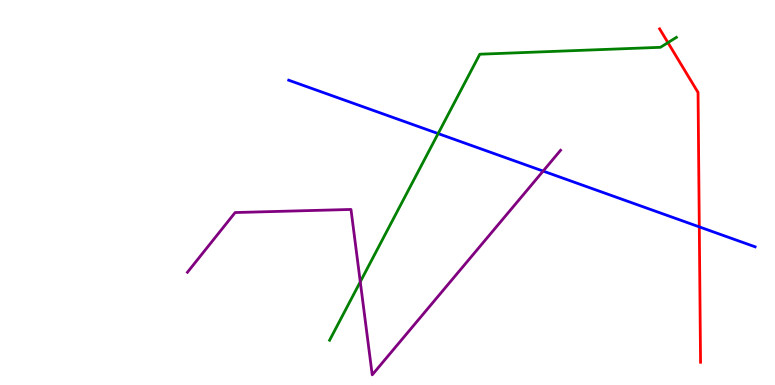[{'lines': ['blue', 'red'], 'intersections': [{'x': 9.02, 'y': 4.11}]}, {'lines': ['green', 'red'], 'intersections': [{'x': 8.62, 'y': 8.89}]}, {'lines': ['purple', 'red'], 'intersections': []}, {'lines': ['blue', 'green'], 'intersections': [{'x': 5.65, 'y': 6.53}]}, {'lines': ['blue', 'purple'], 'intersections': [{'x': 7.01, 'y': 5.56}]}, {'lines': ['green', 'purple'], 'intersections': [{'x': 4.65, 'y': 2.68}]}]